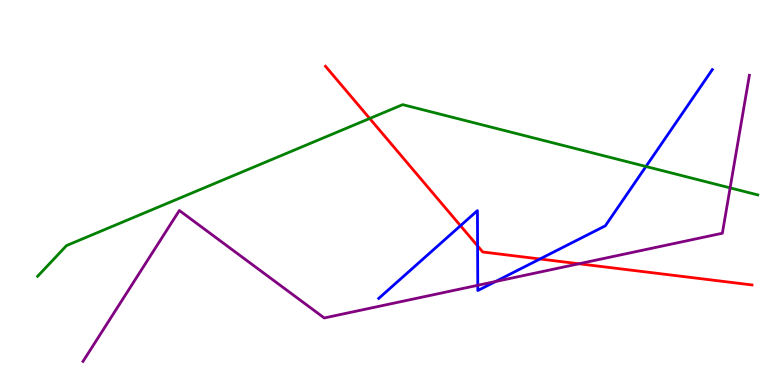[{'lines': ['blue', 'red'], 'intersections': [{'x': 5.94, 'y': 4.14}, {'x': 6.16, 'y': 3.61}, {'x': 6.97, 'y': 3.27}]}, {'lines': ['green', 'red'], 'intersections': [{'x': 4.77, 'y': 6.92}]}, {'lines': ['purple', 'red'], 'intersections': [{'x': 7.47, 'y': 3.15}]}, {'lines': ['blue', 'green'], 'intersections': [{'x': 8.34, 'y': 5.68}]}, {'lines': ['blue', 'purple'], 'intersections': [{'x': 6.16, 'y': 2.59}, {'x': 6.39, 'y': 2.69}]}, {'lines': ['green', 'purple'], 'intersections': [{'x': 9.42, 'y': 5.12}]}]